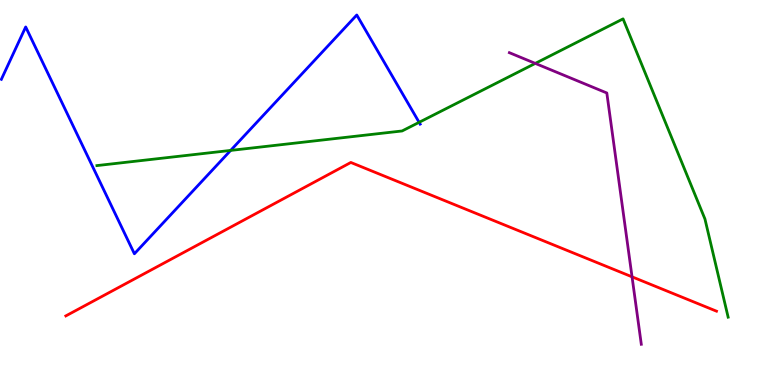[{'lines': ['blue', 'red'], 'intersections': []}, {'lines': ['green', 'red'], 'intersections': []}, {'lines': ['purple', 'red'], 'intersections': [{'x': 8.16, 'y': 2.81}]}, {'lines': ['blue', 'green'], 'intersections': [{'x': 2.98, 'y': 6.09}, {'x': 5.41, 'y': 6.82}]}, {'lines': ['blue', 'purple'], 'intersections': []}, {'lines': ['green', 'purple'], 'intersections': [{'x': 6.91, 'y': 8.35}]}]